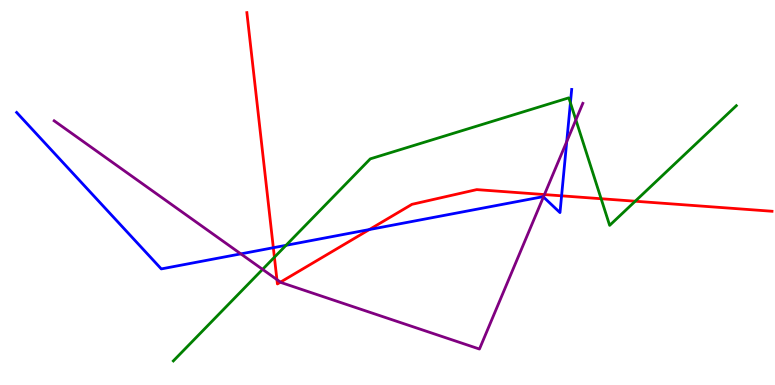[{'lines': ['blue', 'red'], 'intersections': [{'x': 3.53, 'y': 3.57}, {'x': 4.77, 'y': 4.04}, {'x': 7.25, 'y': 4.91}]}, {'lines': ['green', 'red'], 'intersections': [{'x': 3.54, 'y': 3.32}, {'x': 7.76, 'y': 4.84}, {'x': 8.2, 'y': 4.77}]}, {'lines': ['purple', 'red'], 'intersections': [{'x': 3.57, 'y': 2.74}, {'x': 3.62, 'y': 2.67}, {'x': 7.02, 'y': 4.95}]}, {'lines': ['blue', 'green'], 'intersections': [{'x': 3.69, 'y': 3.63}, {'x': 7.36, 'y': 7.33}]}, {'lines': ['blue', 'purple'], 'intersections': [{'x': 3.11, 'y': 3.41}, {'x': 7.01, 'y': 4.88}, {'x': 7.31, 'y': 6.32}]}, {'lines': ['green', 'purple'], 'intersections': [{'x': 3.39, 'y': 3.0}, {'x': 7.43, 'y': 6.89}]}]